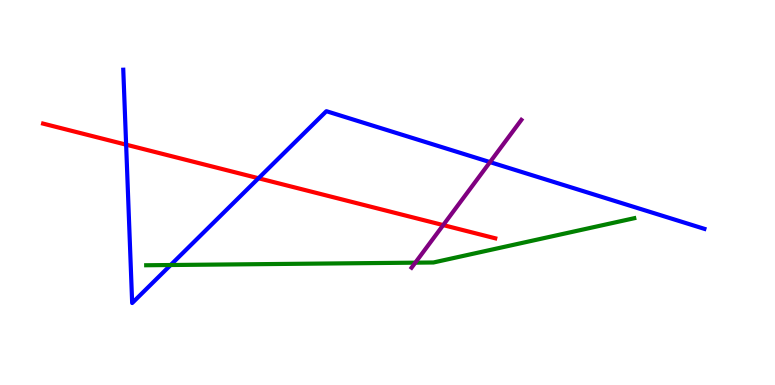[{'lines': ['blue', 'red'], 'intersections': [{'x': 1.63, 'y': 6.24}, {'x': 3.34, 'y': 5.37}]}, {'lines': ['green', 'red'], 'intersections': []}, {'lines': ['purple', 'red'], 'intersections': [{'x': 5.72, 'y': 4.15}]}, {'lines': ['blue', 'green'], 'intersections': [{'x': 2.2, 'y': 3.12}]}, {'lines': ['blue', 'purple'], 'intersections': [{'x': 6.32, 'y': 5.79}]}, {'lines': ['green', 'purple'], 'intersections': [{'x': 5.36, 'y': 3.18}]}]